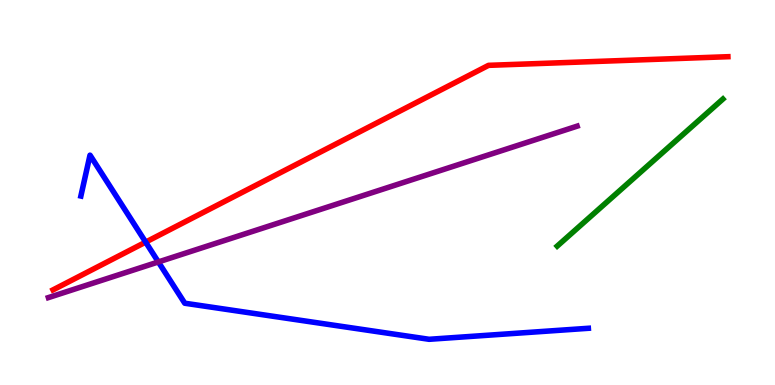[{'lines': ['blue', 'red'], 'intersections': [{'x': 1.88, 'y': 3.71}]}, {'lines': ['green', 'red'], 'intersections': []}, {'lines': ['purple', 'red'], 'intersections': []}, {'lines': ['blue', 'green'], 'intersections': []}, {'lines': ['blue', 'purple'], 'intersections': [{'x': 2.04, 'y': 3.2}]}, {'lines': ['green', 'purple'], 'intersections': []}]